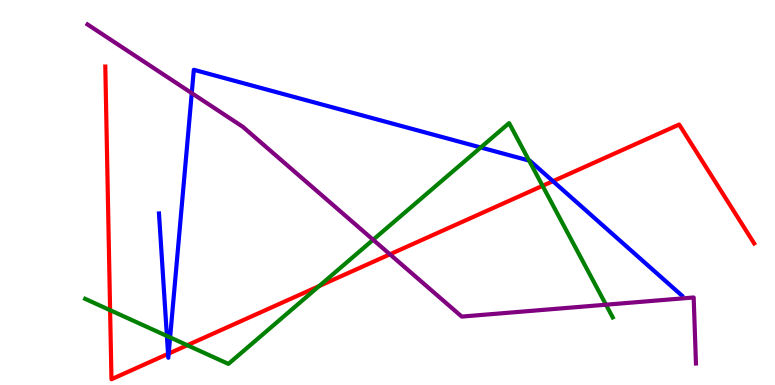[{'lines': ['blue', 'red'], 'intersections': [{'x': 2.17, 'y': 0.809}, {'x': 2.18, 'y': 0.816}, {'x': 7.13, 'y': 5.29}]}, {'lines': ['green', 'red'], 'intersections': [{'x': 1.42, 'y': 1.94}, {'x': 2.42, 'y': 1.03}, {'x': 4.12, 'y': 2.57}, {'x': 7.0, 'y': 5.17}]}, {'lines': ['purple', 'red'], 'intersections': [{'x': 5.03, 'y': 3.39}]}, {'lines': ['blue', 'green'], 'intersections': [{'x': 2.15, 'y': 1.27}, {'x': 2.2, 'y': 1.24}, {'x': 6.2, 'y': 6.17}, {'x': 6.83, 'y': 5.83}]}, {'lines': ['blue', 'purple'], 'intersections': [{'x': 2.47, 'y': 7.58}]}, {'lines': ['green', 'purple'], 'intersections': [{'x': 4.81, 'y': 3.77}, {'x': 7.82, 'y': 2.09}]}]